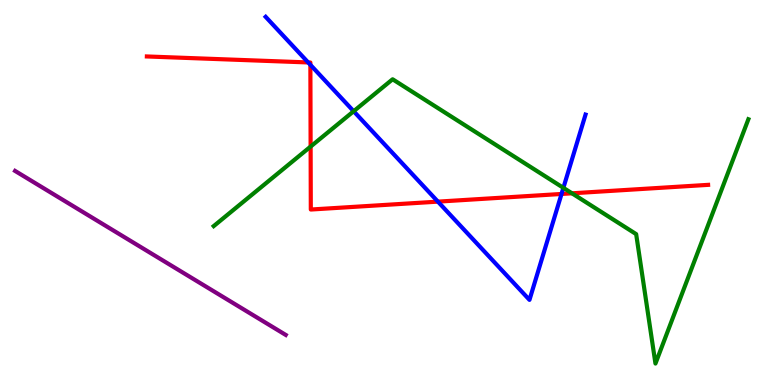[{'lines': ['blue', 'red'], 'intersections': [{'x': 3.98, 'y': 8.38}, {'x': 4.0, 'y': 8.32}, {'x': 5.65, 'y': 4.76}, {'x': 7.25, 'y': 4.96}]}, {'lines': ['green', 'red'], 'intersections': [{'x': 4.01, 'y': 6.19}, {'x': 7.38, 'y': 4.98}]}, {'lines': ['purple', 'red'], 'intersections': []}, {'lines': ['blue', 'green'], 'intersections': [{'x': 4.56, 'y': 7.11}, {'x': 7.27, 'y': 5.12}]}, {'lines': ['blue', 'purple'], 'intersections': []}, {'lines': ['green', 'purple'], 'intersections': []}]